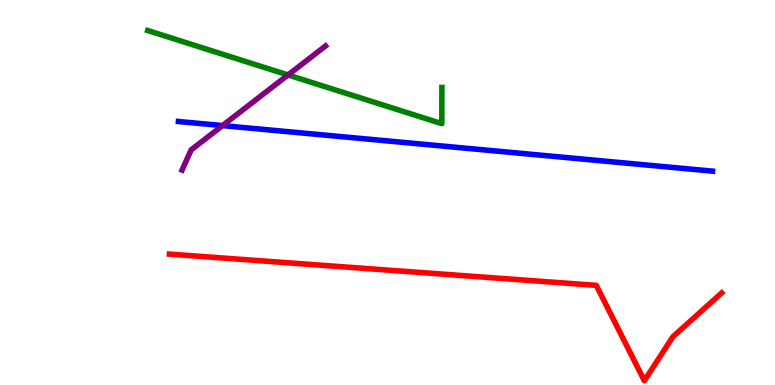[{'lines': ['blue', 'red'], 'intersections': []}, {'lines': ['green', 'red'], 'intersections': []}, {'lines': ['purple', 'red'], 'intersections': []}, {'lines': ['blue', 'green'], 'intersections': []}, {'lines': ['blue', 'purple'], 'intersections': [{'x': 2.87, 'y': 6.74}]}, {'lines': ['green', 'purple'], 'intersections': [{'x': 3.72, 'y': 8.05}]}]